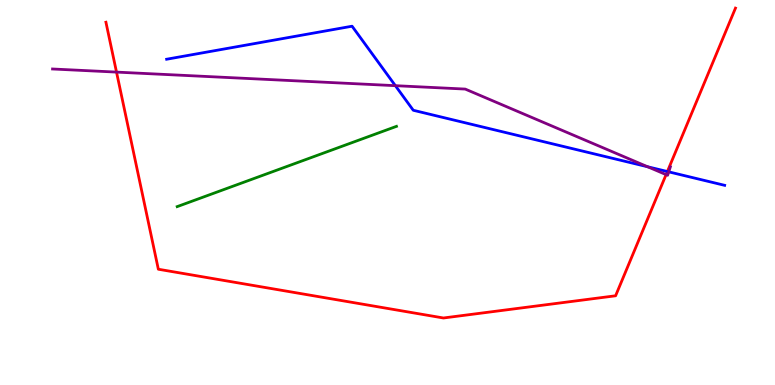[{'lines': ['blue', 'red'], 'intersections': [{'x': 8.61, 'y': 5.54}]}, {'lines': ['green', 'red'], 'intersections': []}, {'lines': ['purple', 'red'], 'intersections': [{'x': 1.5, 'y': 8.13}, {'x': 8.59, 'y': 5.46}]}, {'lines': ['blue', 'green'], 'intersections': []}, {'lines': ['blue', 'purple'], 'intersections': [{'x': 5.1, 'y': 7.77}, {'x': 8.36, 'y': 5.67}, {'x': 8.63, 'y': 5.54}]}, {'lines': ['green', 'purple'], 'intersections': []}]